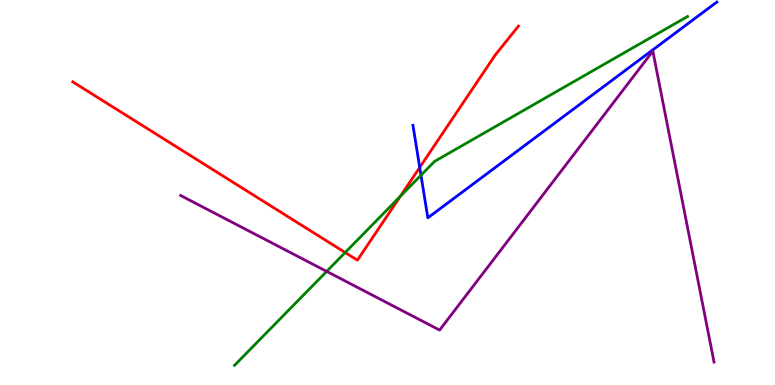[{'lines': ['blue', 'red'], 'intersections': [{'x': 5.42, 'y': 5.65}]}, {'lines': ['green', 'red'], 'intersections': [{'x': 4.45, 'y': 3.44}, {'x': 5.17, 'y': 4.9}]}, {'lines': ['purple', 'red'], 'intersections': []}, {'lines': ['blue', 'green'], 'intersections': [{'x': 5.43, 'y': 5.45}]}, {'lines': ['blue', 'purple'], 'intersections': []}, {'lines': ['green', 'purple'], 'intersections': [{'x': 4.22, 'y': 2.95}]}]